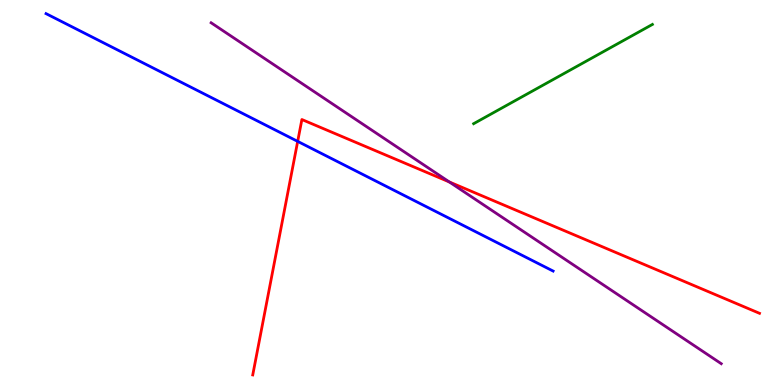[{'lines': ['blue', 'red'], 'intersections': [{'x': 3.84, 'y': 6.33}]}, {'lines': ['green', 'red'], 'intersections': []}, {'lines': ['purple', 'red'], 'intersections': [{'x': 5.8, 'y': 5.27}]}, {'lines': ['blue', 'green'], 'intersections': []}, {'lines': ['blue', 'purple'], 'intersections': []}, {'lines': ['green', 'purple'], 'intersections': []}]